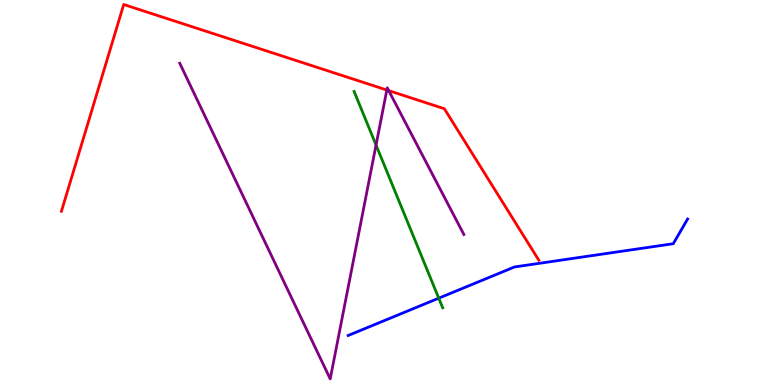[{'lines': ['blue', 'red'], 'intersections': []}, {'lines': ['green', 'red'], 'intersections': []}, {'lines': ['purple', 'red'], 'intersections': [{'x': 4.99, 'y': 7.66}, {'x': 5.02, 'y': 7.65}]}, {'lines': ['blue', 'green'], 'intersections': [{'x': 5.66, 'y': 2.26}]}, {'lines': ['blue', 'purple'], 'intersections': []}, {'lines': ['green', 'purple'], 'intersections': [{'x': 4.85, 'y': 6.23}]}]